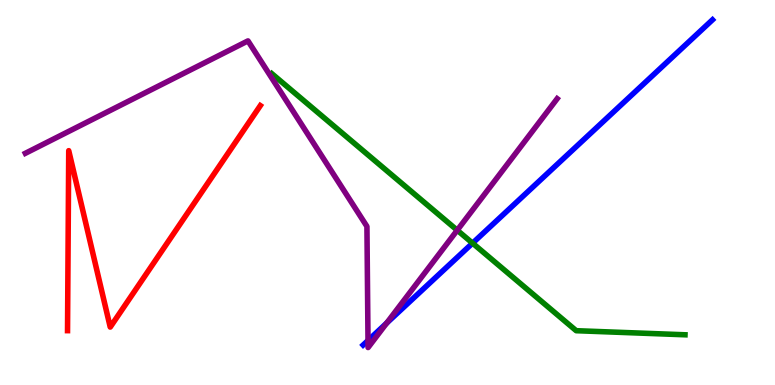[{'lines': ['blue', 'red'], 'intersections': []}, {'lines': ['green', 'red'], 'intersections': []}, {'lines': ['purple', 'red'], 'intersections': []}, {'lines': ['blue', 'green'], 'intersections': [{'x': 6.1, 'y': 3.68}]}, {'lines': ['blue', 'purple'], 'intersections': [{'x': 4.75, 'y': 1.16}, {'x': 4.99, 'y': 1.61}]}, {'lines': ['green', 'purple'], 'intersections': [{'x': 5.9, 'y': 4.02}]}]